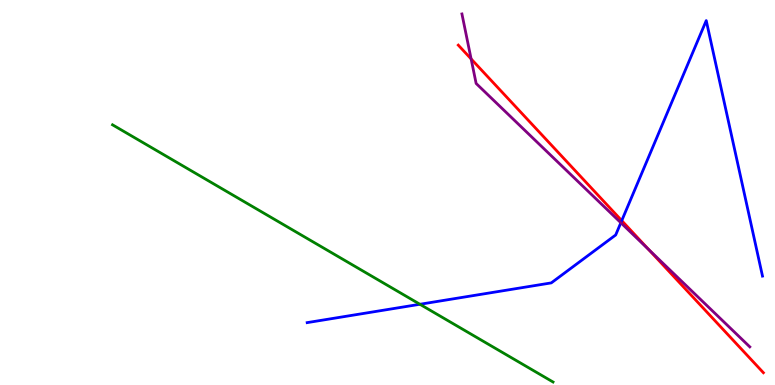[{'lines': ['blue', 'red'], 'intersections': [{'x': 8.02, 'y': 4.27}]}, {'lines': ['green', 'red'], 'intersections': []}, {'lines': ['purple', 'red'], 'intersections': [{'x': 6.08, 'y': 8.47}, {'x': 8.37, 'y': 3.52}]}, {'lines': ['blue', 'green'], 'intersections': [{'x': 5.42, 'y': 2.1}]}, {'lines': ['blue', 'purple'], 'intersections': [{'x': 8.01, 'y': 4.21}]}, {'lines': ['green', 'purple'], 'intersections': []}]